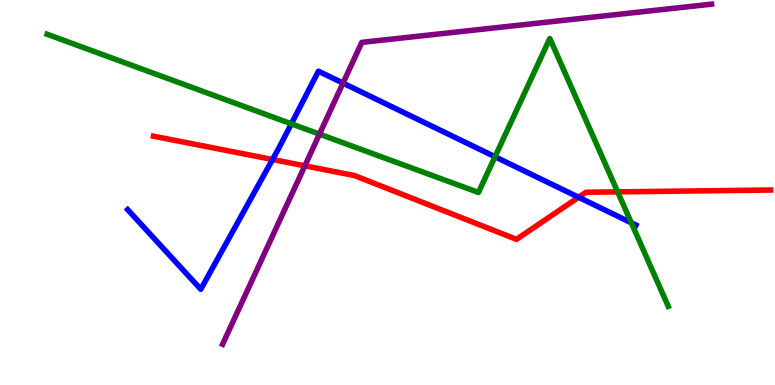[{'lines': ['blue', 'red'], 'intersections': [{'x': 3.52, 'y': 5.86}, {'x': 7.47, 'y': 4.88}]}, {'lines': ['green', 'red'], 'intersections': [{'x': 7.97, 'y': 5.02}]}, {'lines': ['purple', 'red'], 'intersections': [{'x': 3.93, 'y': 5.69}]}, {'lines': ['blue', 'green'], 'intersections': [{'x': 3.76, 'y': 6.78}, {'x': 6.39, 'y': 5.93}, {'x': 8.15, 'y': 4.21}]}, {'lines': ['blue', 'purple'], 'intersections': [{'x': 4.43, 'y': 7.84}]}, {'lines': ['green', 'purple'], 'intersections': [{'x': 4.12, 'y': 6.52}]}]